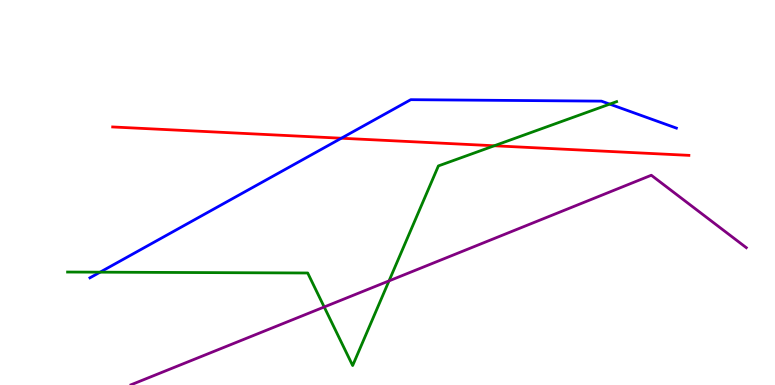[{'lines': ['blue', 'red'], 'intersections': [{'x': 4.4, 'y': 6.41}]}, {'lines': ['green', 'red'], 'intersections': [{'x': 6.38, 'y': 6.21}]}, {'lines': ['purple', 'red'], 'intersections': []}, {'lines': ['blue', 'green'], 'intersections': [{'x': 1.29, 'y': 2.93}, {'x': 7.87, 'y': 7.3}]}, {'lines': ['blue', 'purple'], 'intersections': []}, {'lines': ['green', 'purple'], 'intersections': [{'x': 4.18, 'y': 2.03}, {'x': 5.02, 'y': 2.7}]}]